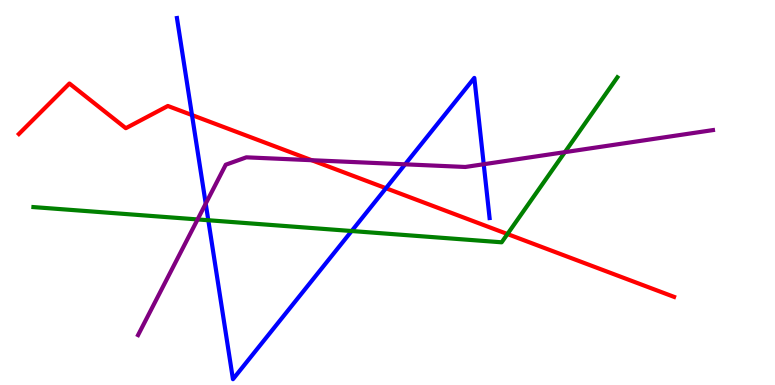[{'lines': ['blue', 'red'], 'intersections': [{'x': 2.48, 'y': 7.01}, {'x': 4.98, 'y': 5.11}]}, {'lines': ['green', 'red'], 'intersections': [{'x': 6.55, 'y': 3.92}]}, {'lines': ['purple', 'red'], 'intersections': [{'x': 4.02, 'y': 5.84}]}, {'lines': ['blue', 'green'], 'intersections': [{'x': 2.69, 'y': 4.28}, {'x': 4.54, 'y': 4.0}]}, {'lines': ['blue', 'purple'], 'intersections': [{'x': 2.65, 'y': 4.71}, {'x': 5.23, 'y': 5.73}, {'x': 6.24, 'y': 5.73}]}, {'lines': ['green', 'purple'], 'intersections': [{'x': 2.55, 'y': 4.3}, {'x': 7.29, 'y': 6.05}]}]